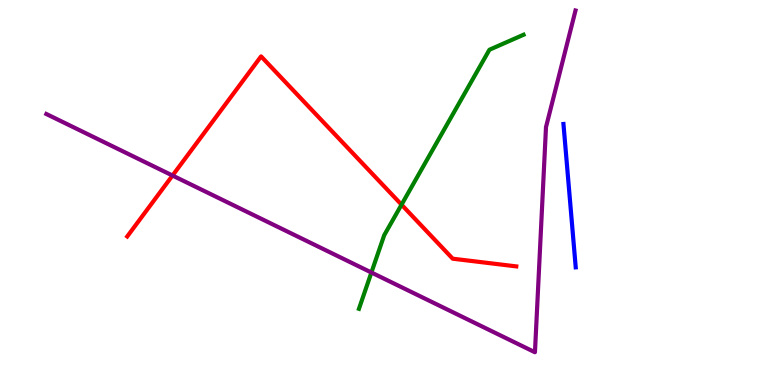[{'lines': ['blue', 'red'], 'intersections': []}, {'lines': ['green', 'red'], 'intersections': [{'x': 5.18, 'y': 4.68}]}, {'lines': ['purple', 'red'], 'intersections': [{'x': 2.23, 'y': 5.44}]}, {'lines': ['blue', 'green'], 'intersections': []}, {'lines': ['blue', 'purple'], 'intersections': []}, {'lines': ['green', 'purple'], 'intersections': [{'x': 4.79, 'y': 2.92}]}]